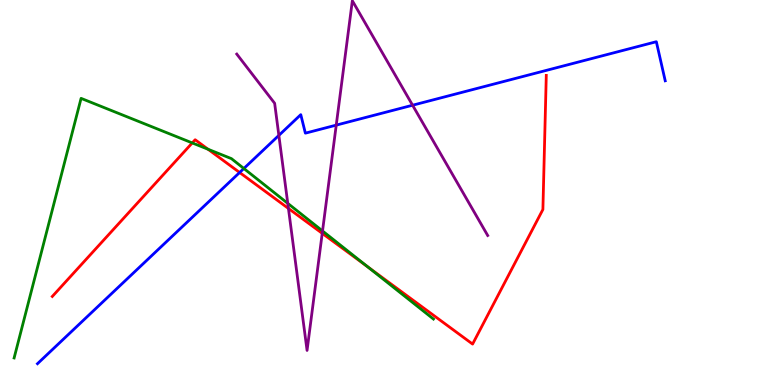[{'lines': ['blue', 'red'], 'intersections': [{'x': 3.09, 'y': 5.52}]}, {'lines': ['green', 'red'], 'intersections': [{'x': 2.48, 'y': 6.29}, {'x': 2.68, 'y': 6.12}, {'x': 4.74, 'y': 3.07}]}, {'lines': ['purple', 'red'], 'intersections': [{'x': 3.72, 'y': 4.59}, {'x': 4.16, 'y': 3.94}]}, {'lines': ['blue', 'green'], 'intersections': [{'x': 3.15, 'y': 5.62}]}, {'lines': ['blue', 'purple'], 'intersections': [{'x': 3.6, 'y': 6.48}, {'x': 4.34, 'y': 6.75}, {'x': 5.32, 'y': 7.27}]}, {'lines': ['green', 'purple'], 'intersections': [{'x': 3.71, 'y': 4.72}, {'x': 4.16, 'y': 4.0}]}]